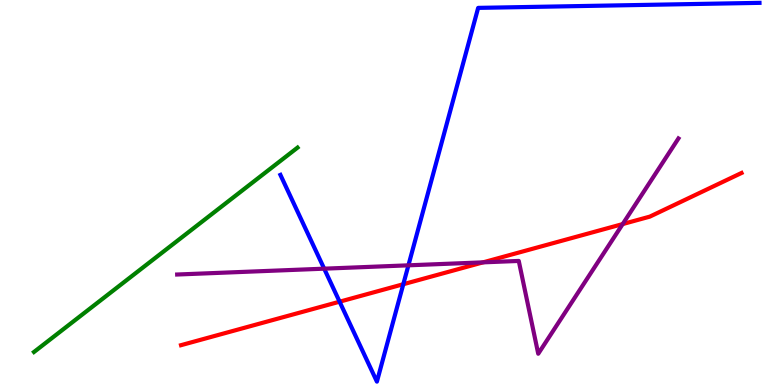[{'lines': ['blue', 'red'], 'intersections': [{'x': 4.38, 'y': 2.16}, {'x': 5.2, 'y': 2.62}]}, {'lines': ['green', 'red'], 'intersections': []}, {'lines': ['purple', 'red'], 'intersections': [{'x': 6.23, 'y': 3.19}, {'x': 8.03, 'y': 4.18}]}, {'lines': ['blue', 'green'], 'intersections': []}, {'lines': ['blue', 'purple'], 'intersections': [{'x': 4.18, 'y': 3.02}, {'x': 5.27, 'y': 3.11}]}, {'lines': ['green', 'purple'], 'intersections': []}]